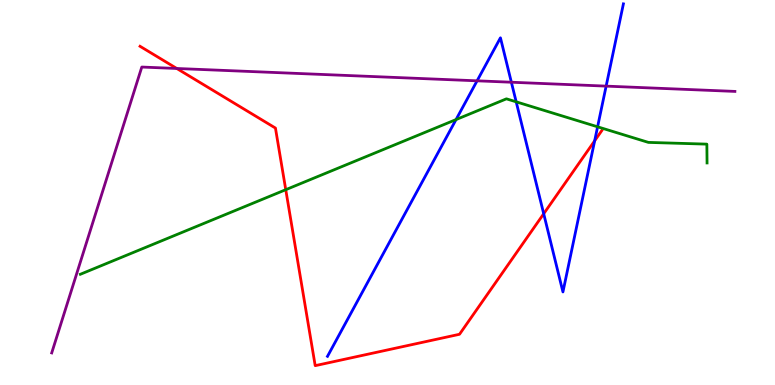[{'lines': ['blue', 'red'], 'intersections': [{'x': 7.02, 'y': 4.45}, {'x': 7.67, 'y': 6.34}]}, {'lines': ['green', 'red'], 'intersections': [{'x': 3.69, 'y': 5.07}]}, {'lines': ['purple', 'red'], 'intersections': [{'x': 2.28, 'y': 8.22}]}, {'lines': ['blue', 'green'], 'intersections': [{'x': 5.88, 'y': 6.89}, {'x': 6.66, 'y': 7.36}, {'x': 7.71, 'y': 6.71}]}, {'lines': ['blue', 'purple'], 'intersections': [{'x': 6.16, 'y': 7.9}, {'x': 6.6, 'y': 7.86}, {'x': 7.82, 'y': 7.76}]}, {'lines': ['green', 'purple'], 'intersections': []}]